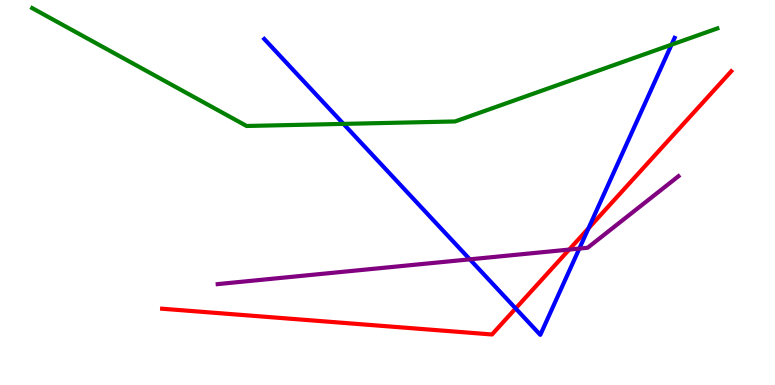[{'lines': ['blue', 'red'], 'intersections': [{'x': 6.65, 'y': 1.99}, {'x': 7.59, 'y': 4.07}]}, {'lines': ['green', 'red'], 'intersections': []}, {'lines': ['purple', 'red'], 'intersections': [{'x': 7.34, 'y': 3.52}]}, {'lines': ['blue', 'green'], 'intersections': [{'x': 4.43, 'y': 6.78}, {'x': 8.66, 'y': 8.84}]}, {'lines': ['blue', 'purple'], 'intersections': [{'x': 6.06, 'y': 3.26}, {'x': 7.48, 'y': 3.54}]}, {'lines': ['green', 'purple'], 'intersections': []}]